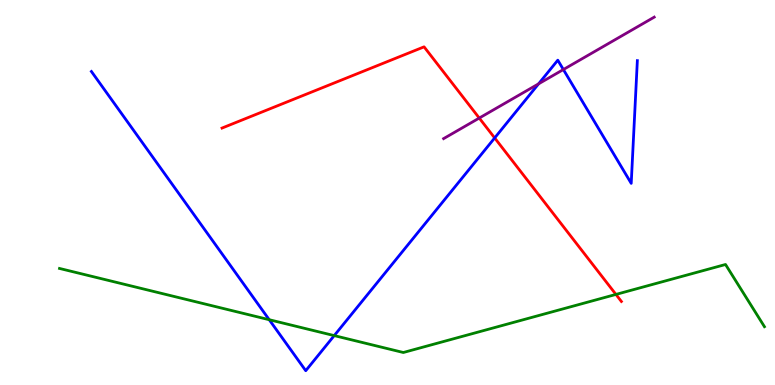[{'lines': ['blue', 'red'], 'intersections': [{'x': 6.38, 'y': 6.42}]}, {'lines': ['green', 'red'], 'intersections': [{'x': 7.95, 'y': 2.35}]}, {'lines': ['purple', 'red'], 'intersections': [{'x': 6.18, 'y': 6.93}]}, {'lines': ['blue', 'green'], 'intersections': [{'x': 3.47, 'y': 1.7}, {'x': 4.31, 'y': 1.28}]}, {'lines': ['blue', 'purple'], 'intersections': [{'x': 6.95, 'y': 7.82}, {'x': 7.27, 'y': 8.19}]}, {'lines': ['green', 'purple'], 'intersections': []}]